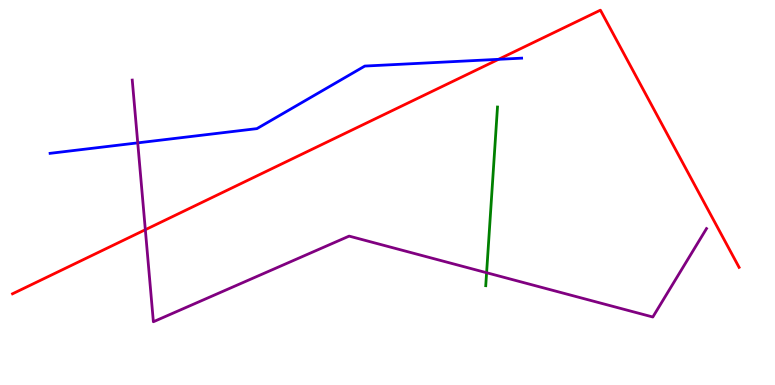[{'lines': ['blue', 'red'], 'intersections': [{'x': 6.43, 'y': 8.46}]}, {'lines': ['green', 'red'], 'intersections': []}, {'lines': ['purple', 'red'], 'intersections': [{'x': 1.88, 'y': 4.03}]}, {'lines': ['blue', 'green'], 'intersections': []}, {'lines': ['blue', 'purple'], 'intersections': [{'x': 1.78, 'y': 6.29}]}, {'lines': ['green', 'purple'], 'intersections': [{'x': 6.28, 'y': 2.92}]}]